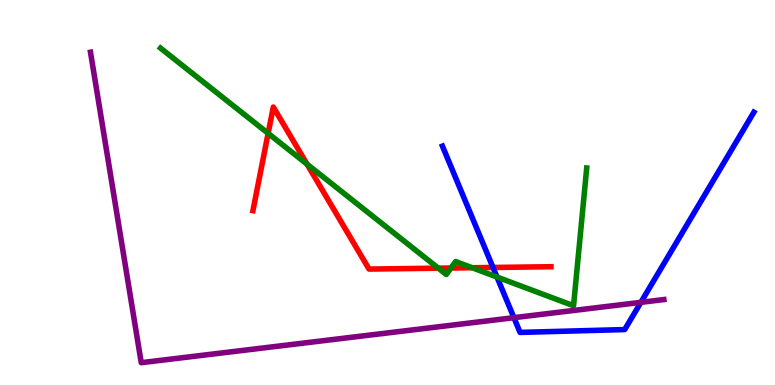[{'lines': ['blue', 'red'], 'intersections': [{'x': 6.36, 'y': 3.05}]}, {'lines': ['green', 'red'], 'intersections': [{'x': 3.46, 'y': 6.54}, {'x': 3.96, 'y': 5.74}, {'x': 5.66, 'y': 3.03}, {'x': 5.82, 'y': 3.04}, {'x': 6.09, 'y': 3.05}]}, {'lines': ['purple', 'red'], 'intersections': []}, {'lines': ['blue', 'green'], 'intersections': [{'x': 6.41, 'y': 2.8}]}, {'lines': ['blue', 'purple'], 'intersections': [{'x': 6.63, 'y': 1.75}, {'x': 8.27, 'y': 2.15}]}, {'lines': ['green', 'purple'], 'intersections': []}]